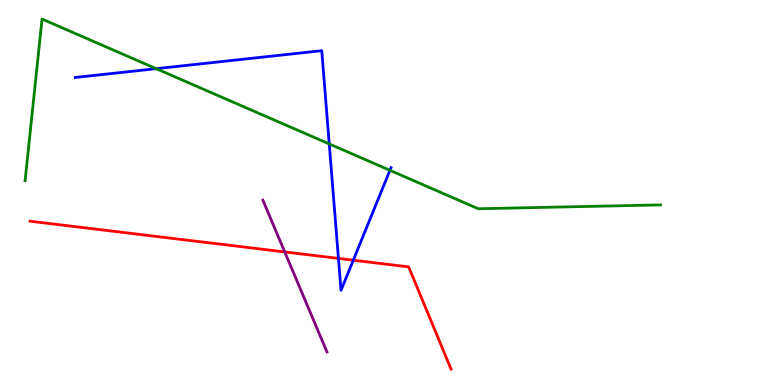[{'lines': ['blue', 'red'], 'intersections': [{'x': 4.37, 'y': 3.29}, {'x': 4.56, 'y': 3.24}]}, {'lines': ['green', 'red'], 'intersections': []}, {'lines': ['purple', 'red'], 'intersections': [{'x': 3.67, 'y': 3.46}]}, {'lines': ['blue', 'green'], 'intersections': [{'x': 2.02, 'y': 8.22}, {'x': 4.25, 'y': 6.26}, {'x': 5.03, 'y': 5.58}]}, {'lines': ['blue', 'purple'], 'intersections': []}, {'lines': ['green', 'purple'], 'intersections': []}]